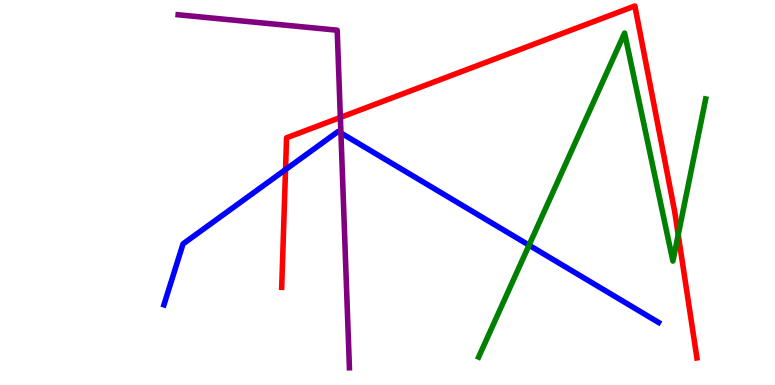[{'lines': ['blue', 'red'], 'intersections': [{'x': 3.68, 'y': 5.59}]}, {'lines': ['green', 'red'], 'intersections': [{'x': 8.75, 'y': 3.9}]}, {'lines': ['purple', 'red'], 'intersections': [{'x': 4.39, 'y': 6.95}]}, {'lines': ['blue', 'green'], 'intersections': [{'x': 6.83, 'y': 3.63}]}, {'lines': ['blue', 'purple'], 'intersections': [{'x': 4.4, 'y': 6.55}]}, {'lines': ['green', 'purple'], 'intersections': []}]